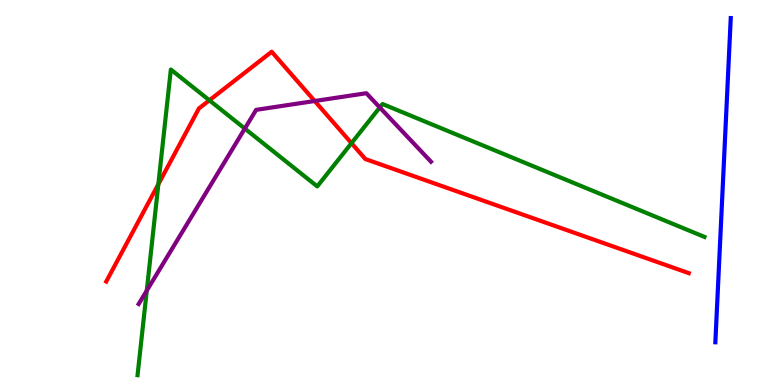[{'lines': ['blue', 'red'], 'intersections': []}, {'lines': ['green', 'red'], 'intersections': [{'x': 2.04, 'y': 5.22}, {'x': 2.7, 'y': 7.39}, {'x': 4.54, 'y': 6.28}]}, {'lines': ['purple', 'red'], 'intersections': [{'x': 4.06, 'y': 7.38}]}, {'lines': ['blue', 'green'], 'intersections': []}, {'lines': ['blue', 'purple'], 'intersections': []}, {'lines': ['green', 'purple'], 'intersections': [{'x': 1.89, 'y': 2.45}, {'x': 3.16, 'y': 6.66}, {'x': 4.9, 'y': 7.21}]}]